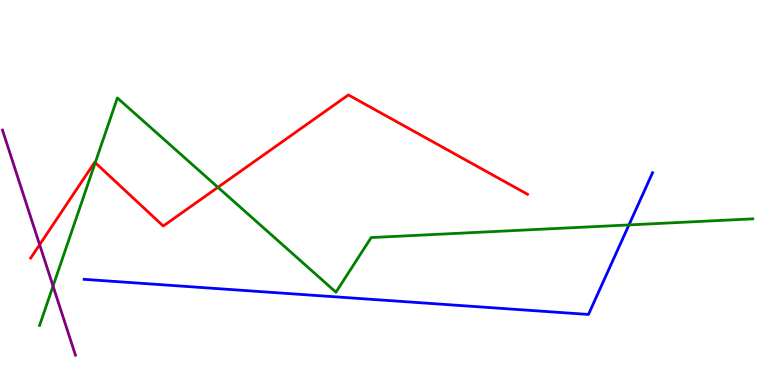[{'lines': ['blue', 'red'], 'intersections': []}, {'lines': ['green', 'red'], 'intersections': [{'x': 1.23, 'y': 5.77}, {'x': 2.81, 'y': 5.13}]}, {'lines': ['purple', 'red'], 'intersections': [{'x': 0.511, 'y': 3.64}]}, {'lines': ['blue', 'green'], 'intersections': [{'x': 8.12, 'y': 4.16}]}, {'lines': ['blue', 'purple'], 'intersections': []}, {'lines': ['green', 'purple'], 'intersections': [{'x': 0.684, 'y': 2.57}]}]